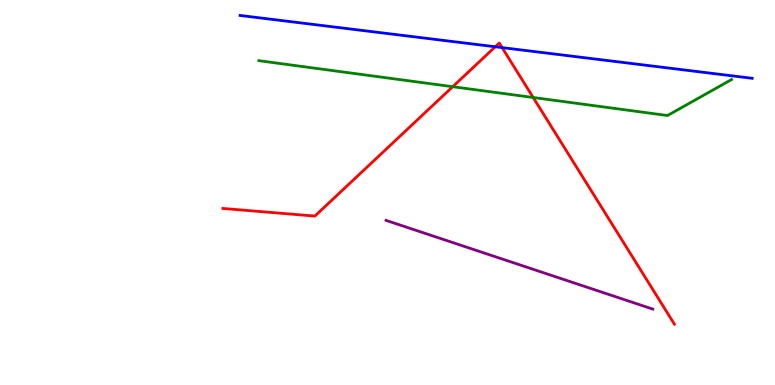[{'lines': ['blue', 'red'], 'intersections': [{'x': 6.39, 'y': 8.79}, {'x': 6.48, 'y': 8.76}]}, {'lines': ['green', 'red'], 'intersections': [{'x': 5.84, 'y': 7.75}, {'x': 6.88, 'y': 7.47}]}, {'lines': ['purple', 'red'], 'intersections': []}, {'lines': ['blue', 'green'], 'intersections': []}, {'lines': ['blue', 'purple'], 'intersections': []}, {'lines': ['green', 'purple'], 'intersections': []}]